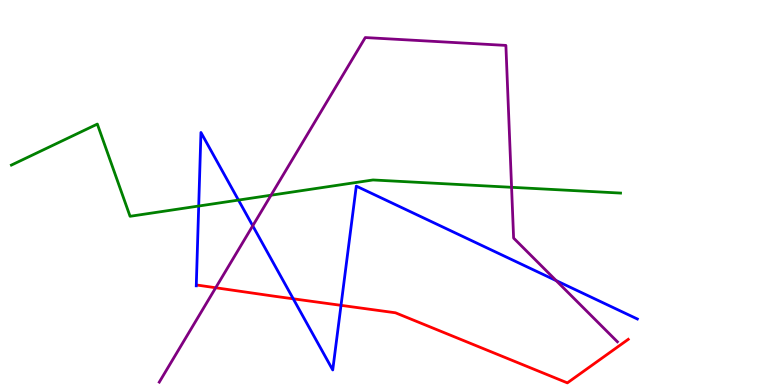[{'lines': ['blue', 'red'], 'intersections': [{'x': 3.78, 'y': 2.24}, {'x': 4.4, 'y': 2.07}]}, {'lines': ['green', 'red'], 'intersections': []}, {'lines': ['purple', 'red'], 'intersections': [{'x': 2.78, 'y': 2.53}]}, {'lines': ['blue', 'green'], 'intersections': [{'x': 2.56, 'y': 4.65}, {'x': 3.08, 'y': 4.8}]}, {'lines': ['blue', 'purple'], 'intersections': [{'x': 3.26, 'y': 4.14}, {'x': 7.18, 'y': 2.71}]}, {'lines': ['green', 'purple'], 'intersections': [{'x': 3.5, 'y': 4.93}, {'x': 6.6, 'y': 5.13}]}]